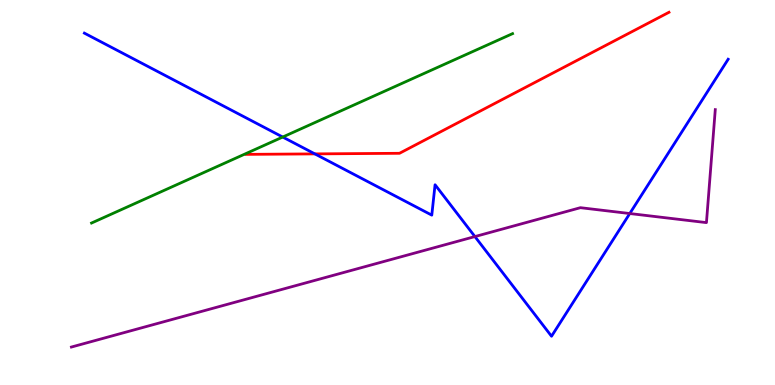[{'lines': ['blue', 'red'], 'intersections': [{'x': 4.06, 'y': 6.0}]}, {'lines': ['green', 'red'], 'intersections': []}, {'lines': ['purple', 'red'], 'intersections': []}, {'lines': ['blue', 'green'], 'intersections': [{'x': 3.65, 'y': 6.44}]}, {'lines': ['blue', 'purple'], 'intersections': [{'x': 6.13, 'y': 3.86}, {'x': 8.13, 'y': 4.45}]}, {'lines': ['green', 'purple'], 'intersections': []}]